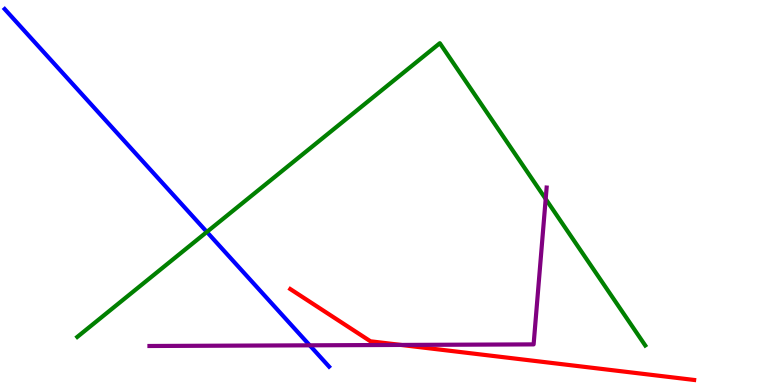[{'lines': ['blue', 'red'], 'intersections': []}, {'lines': ['green', 'red'], 'intersections': []}, {'lines': ['purple', 'red'], 'intersections': [{'x': 5.17, 'y': 1.04}]}, {'lines': ['blue', 'green'], 'intersections': [{'x': 2.67, 'y': 3.98}]}, {'lines': ['blue', 'purple'], 'intersections': [{'x': 4.0, 'y': 1.03}]}, {'lines': ['green', 'purple'], 'intersections': [{'x': 7.04, 'y': 4.83}]}]